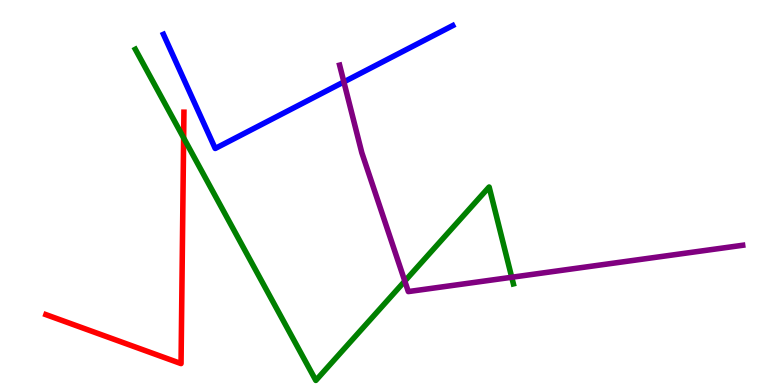[{'lines': ['blue', 'red'], 'intersections': []}, {'lines': ['green', 'red'], 'intersections': [{'x': 2.37, 'y': 6.42}]}, {'lines': ['purple', 'red'], 'intersections': []}, {'lines': ['blue', 'green'], 'intersections': []}, {'lines': ['blue', 'purple'], 'intersections': [{'x': 4.44, 'y': 7.87}]}, {'lines': ['green', 'purple'], 'intersections': [{'x': 5.22, 'y': 2.7}, {'x': 6.6, 'y': 2.8}]}]